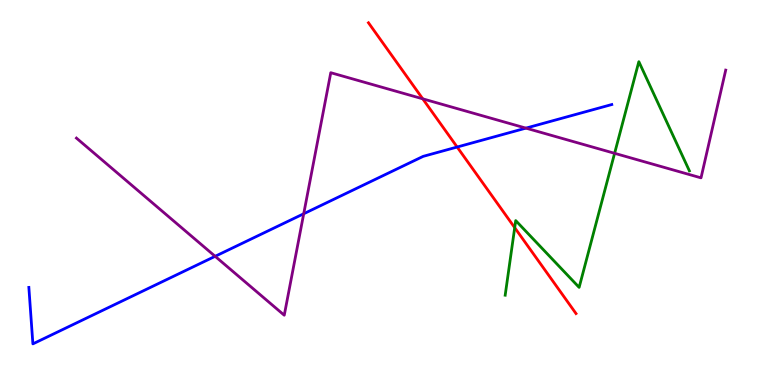[{'lines': ['blue', 'red'], 'intersections': [{'x': 5.9, 'y': 6.18}]}, {'lines': ['green', 'red'], 'intersections': [{'x': 6.64, 'y': 4.09}]}, {'lines': ['purple', 'red'], 'intersections': [{'x': 5.45, 'y': 7.43}]}, {'lines': ['blue', 'green'], 'intersections': []}, {'lines': ['blue', 'purple'], 'intersections': [{'x': 2.78, 'y': 3.34}, {'x': 3.92, 'y': 4.45}, {'x': 6.79, 'y': 6.67}]}, {'lines': ['green', 'purple'], 'intersections': [{'x': 7.93, 'y': 6.02}]}]